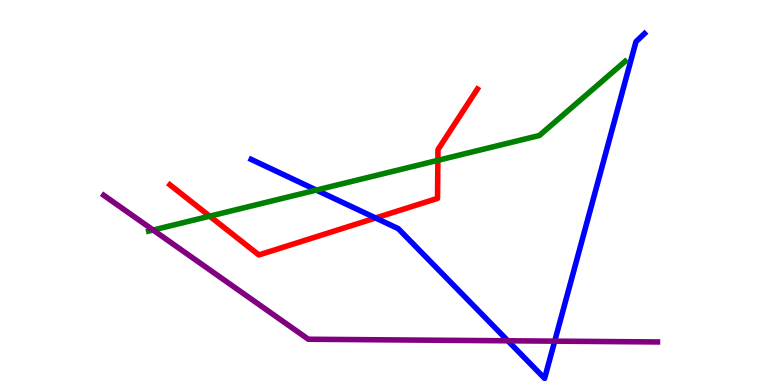[{'lines': ['blue', 'red'], 'intersections': [{'x': 4.85, 'y': 4.34}]}, {'lines': ['green', 'red'], 'intersections': [{'x': 2.71, 'y': 4.39}, {'x': 5.65, 'y': 5.84}]}, {'lines': ['purple', 'red'], 'intersections': []}, {'lines': ['blue', 'green'], 'intersections': [{'x': 4.08, 'y': 5.06}]}, {'lines': ['blue', 'purple'], 'intersections': [{'x': 6.55, 'y': 1.15}, {'x': 7.16, 'y': 1.14}]}, {'lines': ['green', 'purple'], 'intersections': [{'x': 1.98, 'y': 4.03}]}]